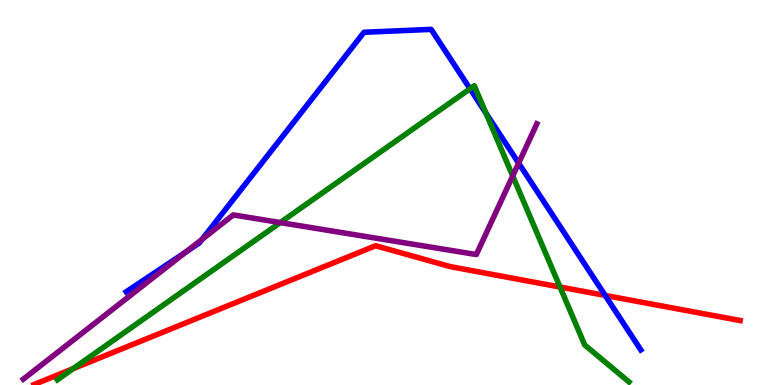[{'lines': ['blue', 'red'], 'intersections': [{'x': 7.81, 'y': 2.33}]}, {'lines': ['green', 'red'], 'intersections': [{'x': 0.944, 'y': 0.425}, {'x': 7.23, 'y': 2.54}]}, {'lines': ['purple', 'red'], 'intersections': []}, {'lines': ['blue', 'green'], 'intersections': [{'x': 6.06, 'y': 7.69}, {'x': 6.27, 'y': 7.06}]}, {'lines': ['blue', 'purple'], 'intersections': [{'x': 2.4, 'y': 3.46}, {'x': 2.61, 'y': 3.78}, {'x': 6.69, 'y': 5.76}]}, {'lines': ['green', 'purple'], 'intersections': [{'x': 3.62, 'y': 4.22}, {'x': 6.62, 'y': 5.43}]}]